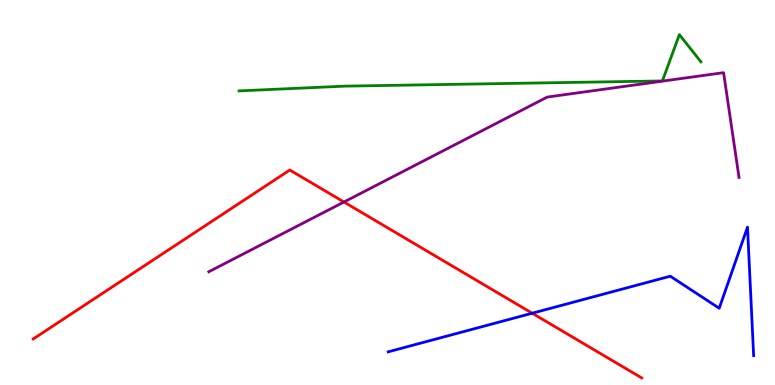[{'lines': ['blue', 'red'], 'intersections': [{'x': 6.87, 'y': 1.86}]}, {'lines': ['green', 'red'], 'intersections': []}, {'lines': ['purple', 'red'], 'intersections': [{'x': 4.44, 'y': 4.75}]}, {'lines': ['blue', 'green'], 'intersections': []}, {'lines': ['blue', 'purple'], 'intersections': []}, {'lines': ['green', 'purple'], 'intersections': []}]